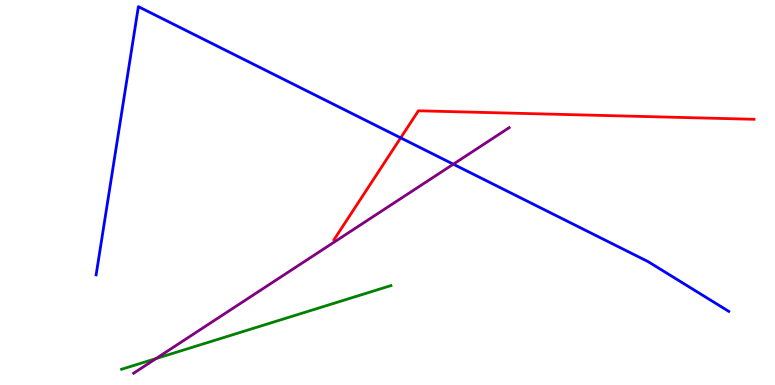[{'lines': ['blue', 'red'], 'intersections': [{'x': 5.17, 'y': 6.42}]}, {'lines': ['green', 'red'], 'intersections': []}, {'lines': ['purple', 'red'], 'intersections': []}, {'lines': ['blue', 'green'], 'intersections': []}, {'lines': ['blue', 'purple'], 'intersections': [{'x': 5.85, 'y': 5.74}]}, {'lines': ['green', 'purple'], 'intersections': [{'x': 2.01, 'y': 0.687}]}]